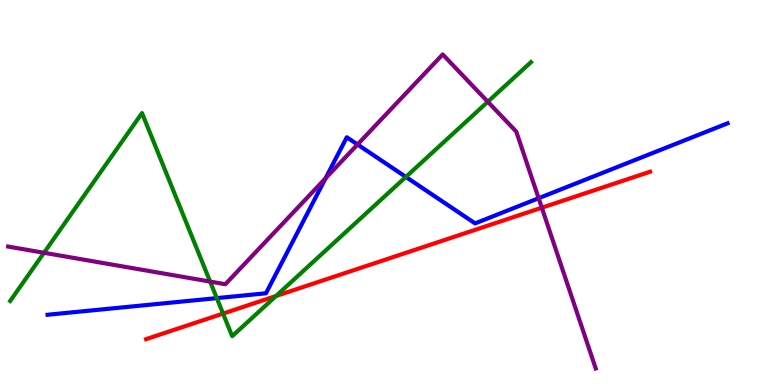[{'lines': ['blue', 'red'], 'intersections': []}, {'lines': ['green', 'red'], 'intersections': [{'x': 2.88, 'y': 1.85}, {'x': 3.56, 'y': 2.31}]}, {'lines': ['purple', 'red'], 'intersections': [{'x': 6.99, 'y': 4.6}]}, {'lines': ['blue', 'green'], 'intersections': [{'x': 2.8, 'y': 2.26}, {'x': 5.24, 'y': 5.4}]}, {'lines': ['blue', 'purple'], 'intersections': [{'x': 4.2, 'y': 5.37}, {'x': 4.61, 'y': 6.25}, {'x': 6.95, 'y': 4.85}]}, {'lines': ['green', 'purple'], 'intersections': [{'x': 0.568, 'y': 3.43}, {'x': 2.71, 'y': 2.69}, {'x': 6.29, 'y': 7.36}]}]